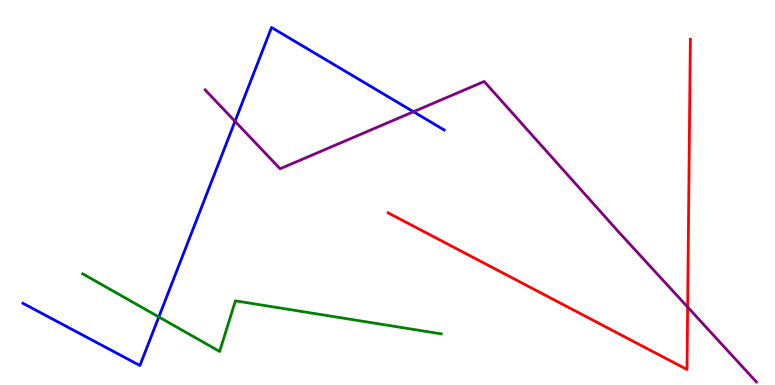[{'lines': ['blue', 'red'], 'intersections': []}, {'lines': ['green', 'red'], 'intersections': []}, {'lines': ['purple', 'red'], 'intersections': [{'x': 8.87, 'y': 2.02}]}, {'lines': ['blue', 'green'], 'intersections': [{'x': 2.05, 'y': 1.77}]}, {'lines': ['blue', 'purple'], 'intersections': [{'x': 3.03, 'y': 6.85}, {'x': 5.33, 'y': 7.1}]}, {'lines': ['green', 'purple'], 'intersections': []}]